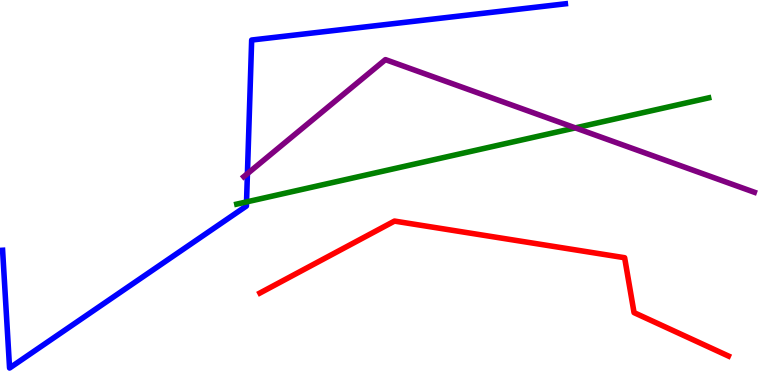[{'lines': ['blue', 'red'], 'intersections': []}, {'lines': ['green', 'red'], 'intersections': []}, {'lines': ['purple', 'red'], 'intersections': []}, {'lines': ['blue', 'green'], 'intersections': [{'x': 3.18, 'y': 4.76}]}, {'lines': ['blue', 'purple'], 'intersections': [{'x': 3.19, 'y': 5.49}]}, {'lines': ['green', 'purple'], 'intersections': [{'x': 7.42, 'y': 6.68}]}]